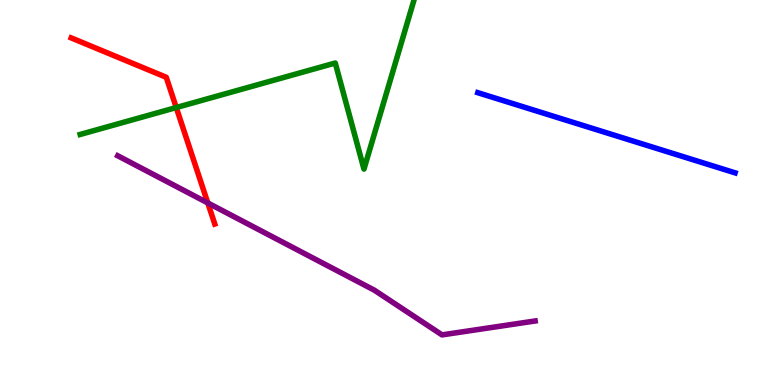[{'lines': ['blue', 'red'], 'intersections': []}, {'lines': ['green', 'red'], 'intersections': [{'x': 2.27, 'y': 7.21}]}, {'lines': ['purple', 'red'], 'intersections': [{'x': 2.68, 'y': 4.73}]}, {'lines': ['blue', 'green'], 'intersections': []}, {'lines': ['blue', 'purple'], 'intersections': []}, {'lines': ['green', 'purple'], 'intersections': []}]